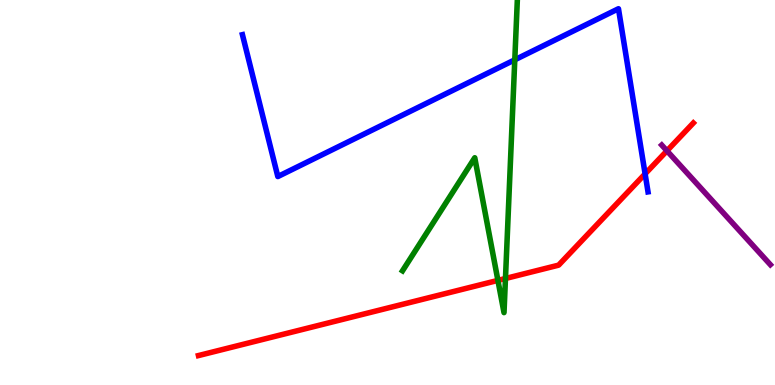[{'lines': ['blue', 'red'], 'intersections': [{'x': 8.32, 'y': 5.48}]}, {'lines': ['green', 'red'], 'intersections': [{'x': 6.42, 'y': 2.72}, {'x': 6.52, 'y': 2.77}]}, {'lines': ['purple', 'red'], 'intersections': [{'x': 8.61, 'y': 6.08}]}, {'lines': ['blue', 'green'], 'intersections': [{'x': 6.64, 'y': 8.45}]}, {'lines': ['blue', 'purple'], 'intersections': []}, {'lines': ['green', 'purple'], 'intersections': []}]